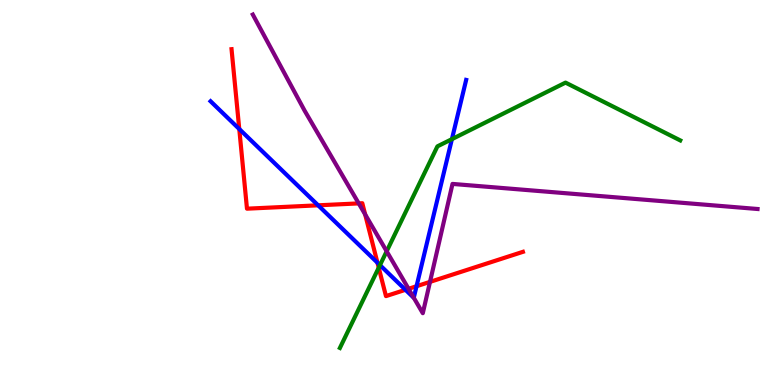[{'lines': ['blue', 'red'], 'intersections': [{'x': 3.09, 'y': 6.65}, {'x': 4.11, 'y': 4.67}, {'x': 4.87, 'y': 3.18}, {'x': 5.23, 'y': 2.47}, {'x': 5.37, 'y': 2.57}]}, {'lines': ['green', 'red'], 'intersections': [{'x': 4.89, 'y': 3.05}]}, {'lines': ['purple', 'red'], 'intersections': [{'x': 4.63, 'y': 4.72}, {'x': 4.71, 'y': 4.43}, {'x': 5.27, 'y': 2.5}, {'x': 5.55, 'y': 2.68}]}, {'lines': ['blue', 'green'], 'intersections': [{'x': 4.9, 'y': 3.11}, {'x': 5.83, 'y': 6.39}]}, {'lines': ['blue', 'purple'], 'intersections': [{'x': 5.34, 'y': 2.27}]}, {'lines': ['green', 'purple'], 'intersections': [{'x': 4.99, 'y': 3.47}]}]